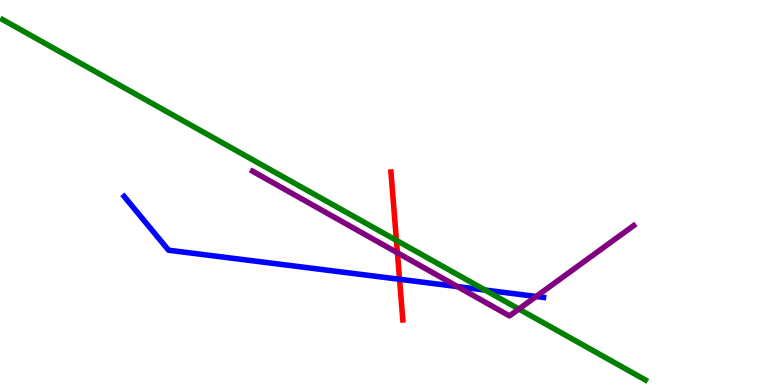[{'lines': ['blue', 'red'], 'intersections': [{'x': 5.16, 'y': 2.75}]}, {'lines': ['green', 'red'], 'intersections': [{'x': 5.12, 'y': 3.76}]}, {'lines': ['purple', 'red'], 'intersections': [{'x': 5.13, 'y': 3.43}]}, {'lines': ['blue', 'green'], 'intersections': [{'x': 6.26, 'y': 2.47}]}, {'lines': ['blue', 'purple'], 'intersections': [{'x': 5.9, 'y': 2.56}, {'x': 6.92, 'y': 2.3}]}, {'lines': ['green', 'purple'], 'intersections': [{'x': 6.7, 'y': 1.97}]}]